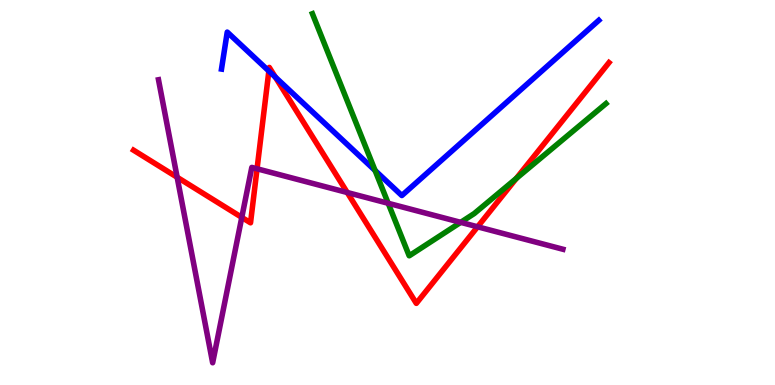[{'lines': ['blue', 'red'], 'intersections': [{'x': 3.47, 'y': 8.15}, {'x': 3.55, 'y': 8.0}]}, {'lines': ['green', 'red'], 'intersections': [{'x': 6.66, 'y': 5.36}]}, {'lines': ['purple', 'red'], 'intersections': [{'x': 2.29, 'y': 5.4}, {'x': 3.12, 'y': 4.35}, {'x': 3.32, 'y': 5.62}, {'x': 4.48, 'y': 5.0}, {'x': 6.16, 'y': 4.11}]}, {'lines': ['blue', 'green'], 'intersections': [{'x': 4.84, 'y': 5.57}]}, {'lines': ['blue', 'purple'], 'intersections': []}, {'lines': ['green', 'purple'], 'intersections': [{'x': 5.01, 'y': 4.72}, {'x': 5.94, 'y': 4.22}]}]